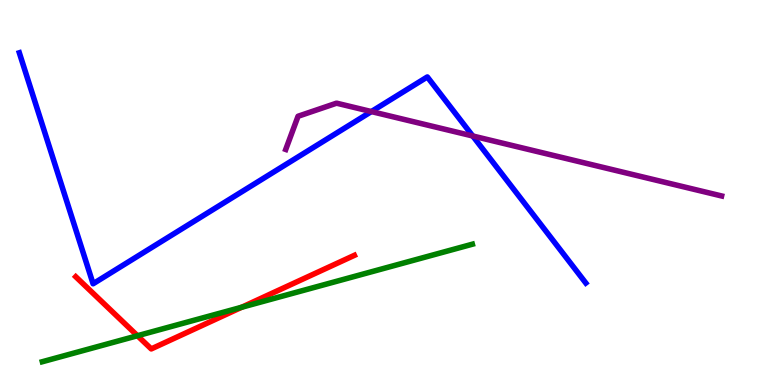[{'lines': ['blue', 'red'], 'intersections': []}, {'lines': ['green', 'red'], 'intersections': [{'x': 1.77, 'y': 1.28}, {'x': 3.12, 'y': 2.02}]}, {'lines': ['purple', 'red'], 'intersections': []}, {'lines': ['blue', 'green'], 'intersections': []}, {'lines': ['blue', 'purple'], 'intersections': [{'x': 4.79, 'y': 7.1}, {'x': 6.1, 'y': 6.47}]}, {'lines': ['green', 'purple'], 'intersections': []}]